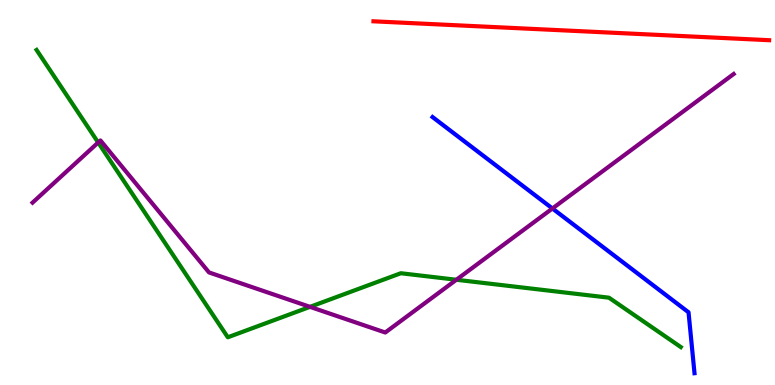[{'lines': ['blue', 'red'], 'intersections': []}, {'lines': ['green', 'red'], 'intersections': []}, {'lines': ['purple', 'red'], 'intersections': []}, {'lines': ['blue', 'green'], 'intersections': []}, {'lines': ['blue', 'purple'], 'intersections': [{'x': 7.13, 'y': 4.58}]}, {'lines': ['green', 'purple'], 'intersections': [{'x': 1.27, 'y': 6.3}, {'x': 4.0, 'y': 2.03}, {'x': 5.89, 'y': 2.73}]}]